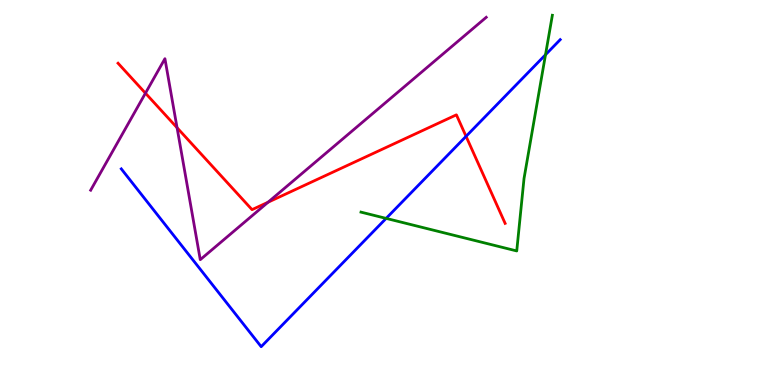[{'lines': ['blue', 'red'], 'intersections': [{'x': 6.01, 'y': 6.46}]}, {'lines': ['green', 'red'], 'intersections': []}, {'lines': ['purple', 'red'], 'intersections': [{'x': 1.88, 'y': 7.58}, {'x': 2.28, 'y': 6.68}, {'x': 3.46, 'y': 4.75}]}, {'lines': ['blue', 'green'], 'intersections': [{'x': 4.98, 'y': 4.33}, {'x': 7.04, 'y': 8.58}]}, {'lines': ['blue', 'purple'], 'intersections': []}, {'lines': ['green', 'purple'], 'intersections': []}]